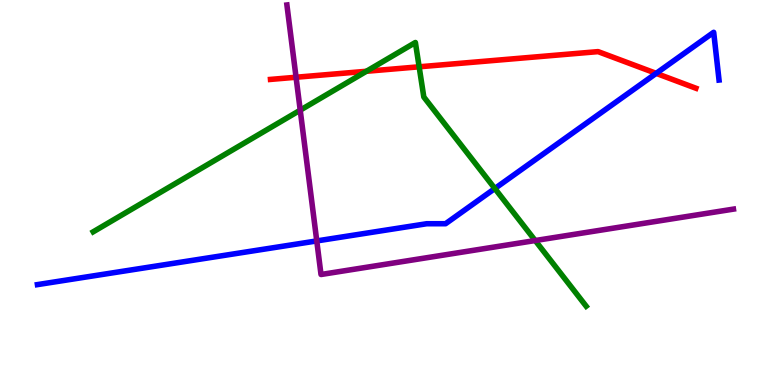[{'lines': ['blue', 'red'], 'intersections': [{'x': 8.47, 'y': 8.09}]}, {'lines': ['green', 'red'], 'intersections': [{'x': 4.73, 'y': 8.15}, {'x': 5.41, 'y': 8.26}]}, {'lines': ['purple', 'red'], 'intersections': [{'x': 3.82, 'y': 7.99}]}, {'lines': ['blue', 'green'], 'intersections': [{'x': 6.39, 'y': 5.1}]}, {'lines': ['blue', 'purple'], 'intersections': [{'x': 4.09, 'y': 3.74}]}, {'lines': ['green', 'purple'], 'intersections': [{'x': 3.87, 'y': 7.14}, {'x': 6.91, 'y': 3.75}]}]